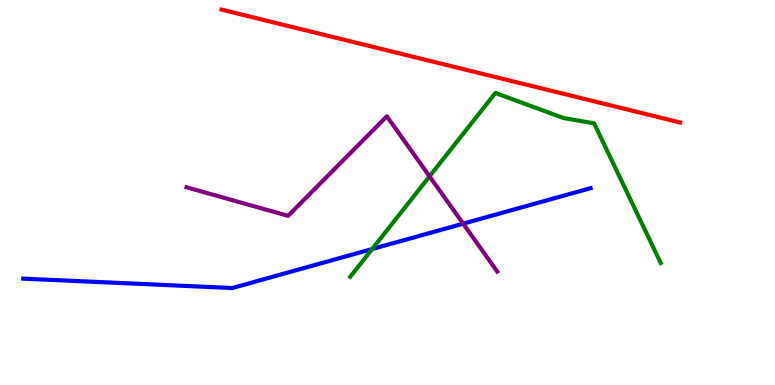[{'lines': ['blue', 'red'], 'intersections': []}, {'lines': ['green', 'red'], 'intersections': []}, {'lines': ['purple', 'red'], 'intersections': []}, {'lines': ['blue', 'green'], 'intersections': [{'x': 4.8, 'y': 3.53}]}, {'lines': ['blue', 'purple'], 'intersections': [{'x': 5.98, 'y': 4.19}]}, {'lines': ['green', 'purple'], 'intersections': [{'x': 5.54, 'y': 5.42}]}]